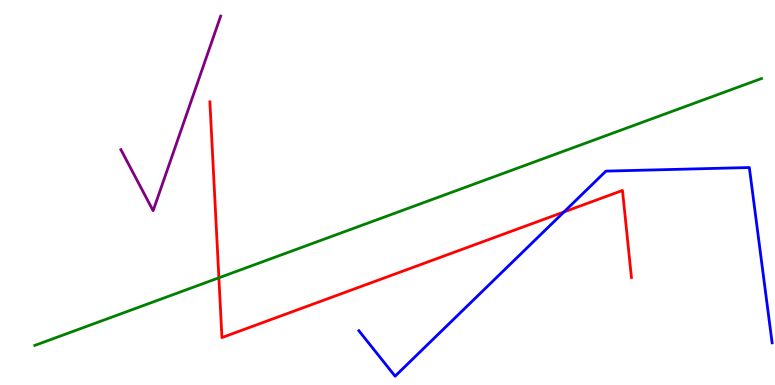[{'lines': ['blue', 'red'], 'intersections': [{'x': 7.28, 'y': 4.49}]}, {'lines': ['green', 'red'], 'intersections': [{'x': 2.82, 'y': 2.78}]}, {'lines': ['purple', 'red'], 'intersections': []}, {'lines': ['blue', 'green'], 'intersections': []}, {'lines': ['blue', 'purple'], 'intersections': []}, {'lines': ['green', 'purple'], 'intersections': []}]